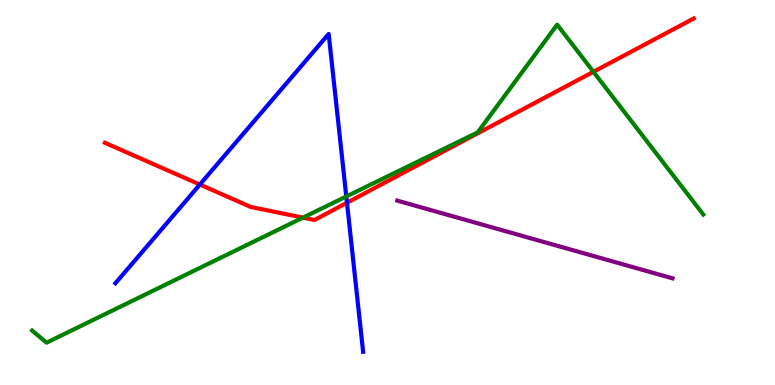[{'lines': ['blue', 'red'], 'intersections': [{'x': 2.58, 'y': 5.21}, {'x': 4.48, 'y': 4.73}]}, {'lines': ['green', 'red'], 'intersections': [{'x': 3.91, 'y': 4.35}, {'x': 7.66, 'y': 8.14}]}, {'lines': ['purple', 'red'], 'intersections': []}, {'lines': ['blue', 'green'], 'intersections': [{'x': 4.47, 'y': 4.9}]}, {'lines': ['blue', 'purple'], 'intersections': []}, {'lines': ['green', 'purple'], 'intersections': []}]